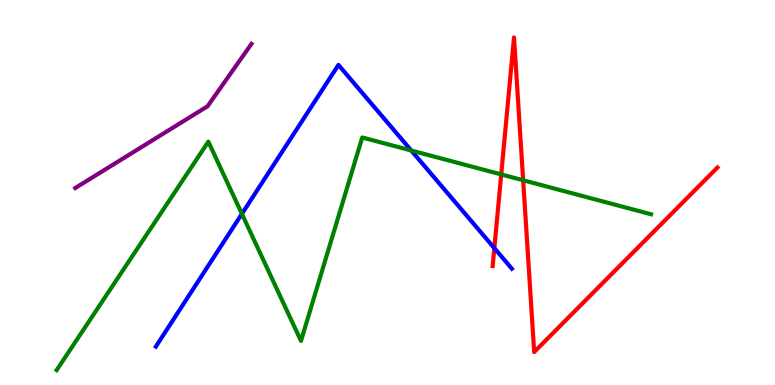[{'lines': ['blue', 'red'], 'intersections': [{'x': 6.38, 'y': 3.55}]}, {'lines': ['green', 'red'], 'intersections': [{'x': 6.47, 'y': 5.47}, {'x': 6.75, 'y': 5.32}]}, {'lines': ['purple', 'red'], 'intersections': []}, {'lines': ['blue', 'green'], 'intersections': [{'x': 3.12, 'y': 4.45}, {'x': 5.31, 'y': 6.09}]}, {'lines': ['blue', 'purple'], 'intersections': []}, {'lines': ['green', 'purple'], 'intersections': []}]